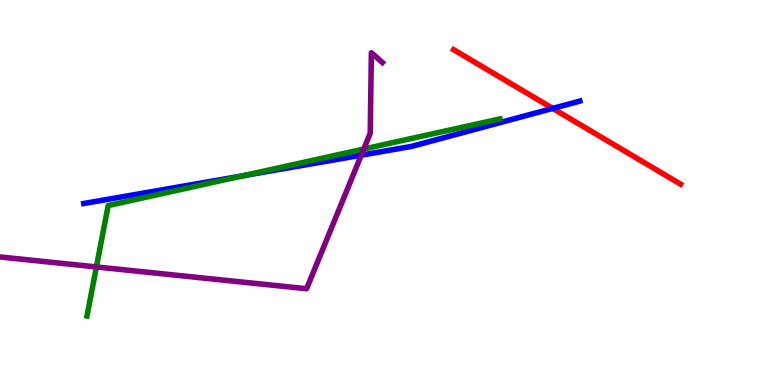[{'lines': ['blue', 'red'], 'intersections': [{'x': 7.13, 'y': 7.18}]}, {'lines': ['green', 'red'], 'intersections': []}, {'lines': ['purple', 'red'], 'intersections': []}, {'lines': ['blue', 'green'], 'intersections': [{'x': 3.13, 'y': 5.43}]}, {'lines': ['blue', 'purple'], 'intersections': [{'x': 4.66, 'y': 5.97}]}, {'lines': ['green', 'purple'], 'intersections': [{'x': 1.24, 'y': 3.07}, {'x': 4.69, 'y': 6.13}]}]